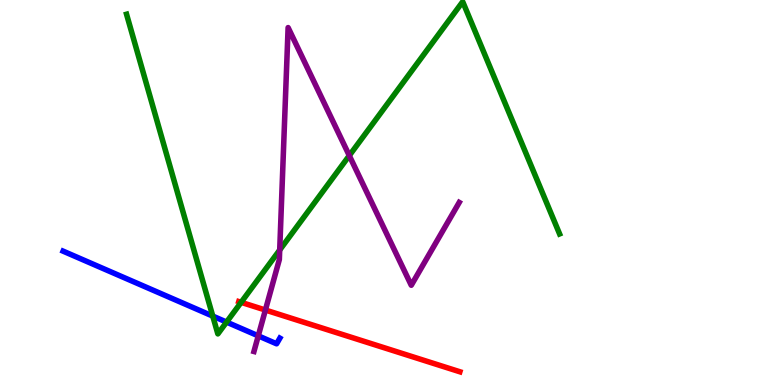[{'lines': ['blue', 'red'], 'intersections': []}, {'lines': ['green', 'red'], 'intersections': [{'x': 3.11, 'y': 2.15}]}, {'lines': ['purple', 'red'], 'intersections': [{'x': 3.42, 'y': 1.95}]}, {'lines': ['blue', 'green'], 'intersections': [{'x': 2.75, 'y': 1.79}, {'x': 2.92, 'y': 1.63}]}, {'lines': ['blue', 'purple'], 'intersections': [{'x': 3.33, 'y': 1.28}]}, {'lines': ['green', 'purple'], 'intersections': [{'x': 3.61, 'y': 3.51}, {'x': 4.51, 'y': 5.96}]}]